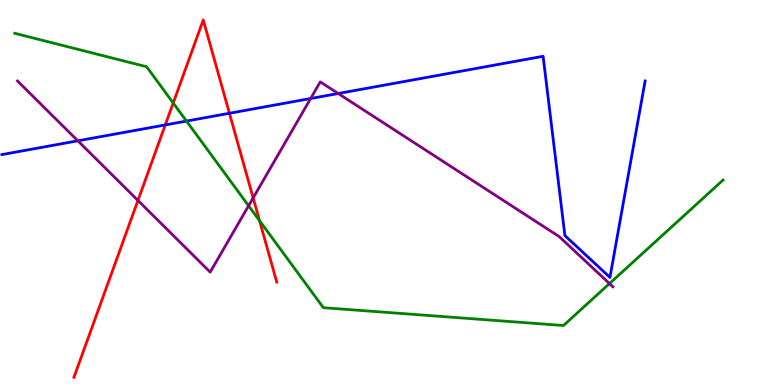[{'lines': ['blue', 'red'], 'intersections': [{'x': 2.13, 'y': 6.76}, {'x': 2.96, 'y': 7.06}]}, {'lines': ['green', 'red'], 'intersections': [{'x': 2.23, 'y': 7.32}, {'x': 3.35, 'y': 4.27}]}, {'lines': ['purple', 'red'], 'intersections': [{'x': 1.78, 'y': 4.79}, {'x': 3.27, 'y': 4.86}]}, {'lines': ['blue', 'green'], 'intersections': [{'x': 2.41, 'y': 6.86}]}, {'lines': ['blue', 'purple'], 'intersections': [{'x': 1.0, 'y': 6.34}, {'x': 4.01, 'y': 7.44}, {'x': 4.36, 'y': 7.57}]}, {'lines': ['green', 'purple'], 'intersections': [{'x': 3.21, 'y': 4.66}, {'x': 7.86, 'y': 2.63}]}]